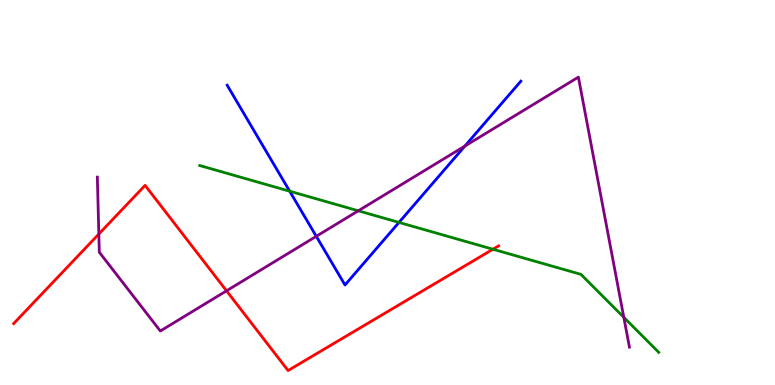[{'lines': ['blue', 'red'], 'intersections': []}, {'lines': ['green', 'red'], 'intersections': [{'x': 6.36, 'y': 3.53}]}, {'lines': ['purple', 'red'], 'intersections': [{'x': 1.28, 'y': 3.92}, {'x': 2.92, 'y': 2.45}]}, {'lines': ['blue', 'green'], 'intersections': [{'x': 3.74, 'y': 5.03}, {'x': 5.15, 'y': 4.22}]}, {'lines': ['blue', 'purple'], 'intersections': [{'x': 4.08, 'y': 3.86}, {'x': 6.0, 'y': 6.21}]}, {'lines': ['green', 'purple'], 'intersections': [{'x': 4.62, 'y': 4.52}, {'x': 8.05, 'y': 1.76}]}]